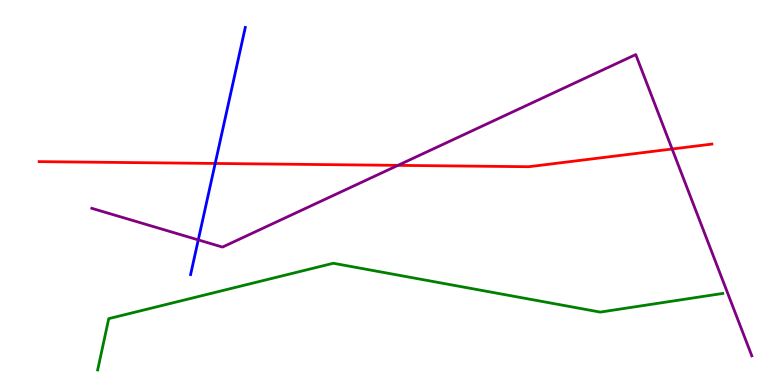[{'lines': ['blue', 'red'], 'intersections': [{'x': 2.78, 'y': 5.75}]}, {'lines': ['green', 'red'], 'intersections': []}, {'lines': ['purple', 'red'], 'intersections': [{'x': 5.13, 'y': 5.7}, {'x': 8.67, 'y': 6.13}]}, {'lines': ['blue', 'green'], 'intersections': []}, {'lines': ['blue', 'purple'], 'intersections': [{'x': 2.56, 'y': 3.77}]}, {'lines': ['green', 'purple'], 'intersections': []}]